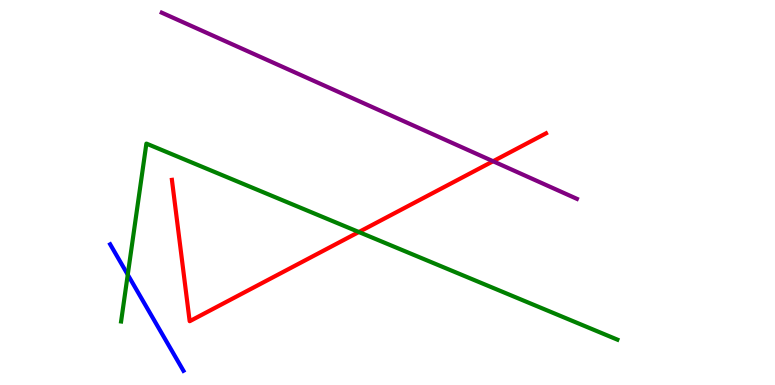[{'lines': ['blue', 'red'], 'intersections': []}, {'lines': ['green', 'red'], 'intersections': [{'x': 4.63, 'y': 3.97}]}, {'lines': ['purple', 'red'], 'intersections': [{'x': 6.36, 'y': 5.81}]}, {'lines': ['blue', 'green'], 'intersections': [{'x': 1.65, 'y': 2.87}]}, {'lines': ['blue', 'purple'], 'intersections': []}, {'lines': ['green', 'purple'], 'intersections': []}]